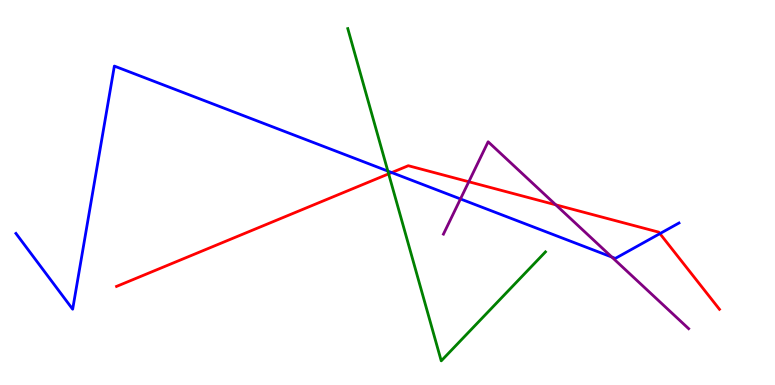[{'lines': ['blue', 'red'], 'intersections': [{'x': 5.05, 'y': 5.52}, {'x': 8.51, 'y': 3.93}]}, {'lines': ['green', 'red'], 'intersections': [{'x': 5.01, 'y': 5.48}]}, {'lines': ['purple', 'red'], 'intersections': [{'x': 6.05, 'y': 5.28}, {'x': 7.17, 'y': 4.68}]}, {'lines': ['blue', 'green'], 'intersections': [{'x': 5.0, 'y': 5.56}]}, {'lines': ['blue', 'purple'], 'intersections': [{'x': 5.94, 'y': 4.83}, {'x': 7.89, 'y': 3.32}]}, {'lines': ['green', 'purple'], 'intersections': []}]